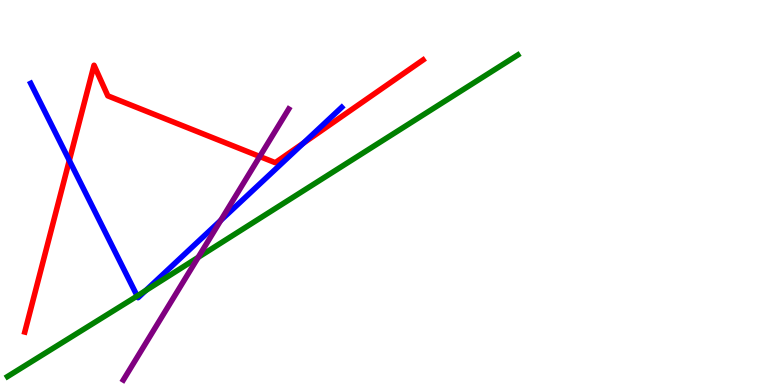[{'lines': ['blue', 'red'], 'intersections': [{'x': 0.894, 'y': 5.83}, {'x': 3.91, 'y': 6.28}]}, {'lines': ['green', 'red'], 'intersections': []}, {'lines': ['purple', 'red'], 'intersections': [{'x': 3.35, 'y': 5.94}]}, {'lines': ['blue', 'green'], 'intersections': [{'x': 1.77, 'y': 2.31}, {'x': 1.88, 'y': 2.45}]}, {'lines': ['blue', 'purple'], 'intersections': [{'x': 2.85, 'y': 4.28}]}, {'lines': ['green', 'purple'], 'intersections': [{'x': 2.56, 'y': 3.32}]}]